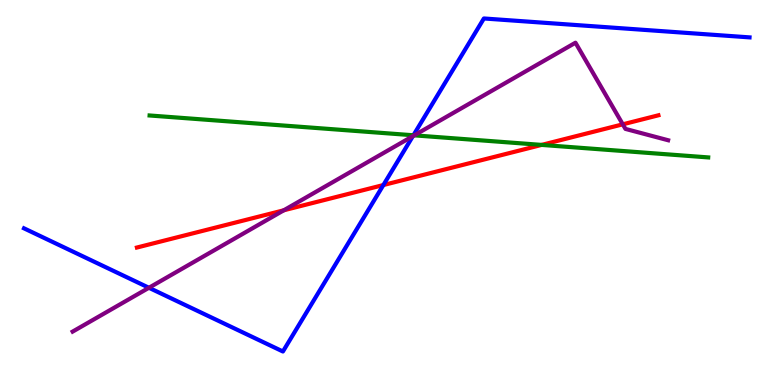[{'lines': ['blue', 'red'], 'intersections': [{'x': 4.95, 'y': 5.19}]}, {'lines': ['green', 'red'], 'intersections': [{'x': 6.99, 'y': 6.24}]}, {'lines': ['purple', 'red'], 'intersections': [{'x': 3.66, 'y': 4.54}, {'x': 8.04, 'y': 6.77}]}, {'lines': ['blue', 'green'], 'intersections': [{'x': 5.33, 'y': 6.49}]}, {'lines': ['blue', 'purple'], 'intersections': [{'x': 1.92, 'y': 2.53}, {'x': 5.33, 'y': 6.46}]}, {'lines': ['green', 'purple'], 'intersections': [{'x': 5.35, 'y': 6.48}]}]